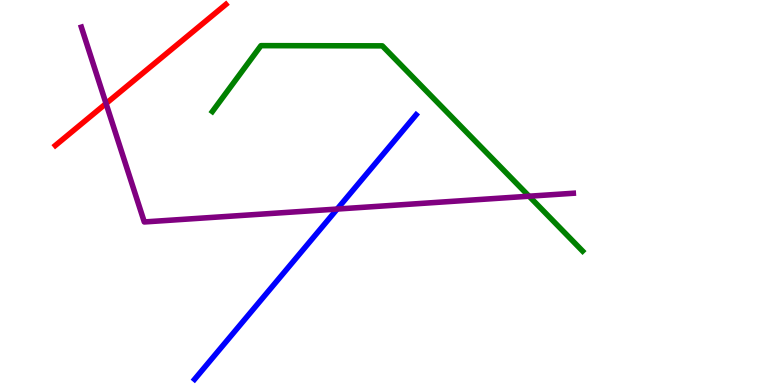[{'lines': ['blue', 'red'], 'intersections': []}, {'lines': ['green', 'red'], 'intersections': []}, {'lines': ['purple', 'red'], 'intersections': [{'x': 1.37, 'y': 7.31}]}, {'lines': ['blue', 'green'], 'intersections': []}, {'lines': ['blue', 'purple'], 'intersections': [{'x': 4.35, 'y': 4.57}]}, {'lines': ['green', 'purple'], 'intersections': [{'x': 6.83, 'y': 4.9}]}]